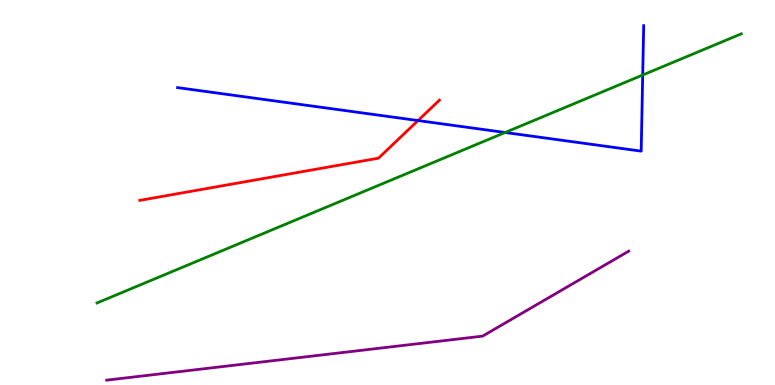[{'lines': ['blue', 'red'], 'intersections': [{'x': 5.39, 'y': 6.87}]}, {'lines': ['green', 'red'], 'intersections': []}, {'lines': ['purple', 'red'], 'intersections': []}, {'lines': ['blue', 'green'], 'intersections': [{'x': 6.52, 'y': 6.56}, {'x': 8.29, 'y': 8.05}]}, {'lines': ['blue', 'purple'], 'intersections': []}, {'lines': ['green', 'purple'], 'intersections': []}]